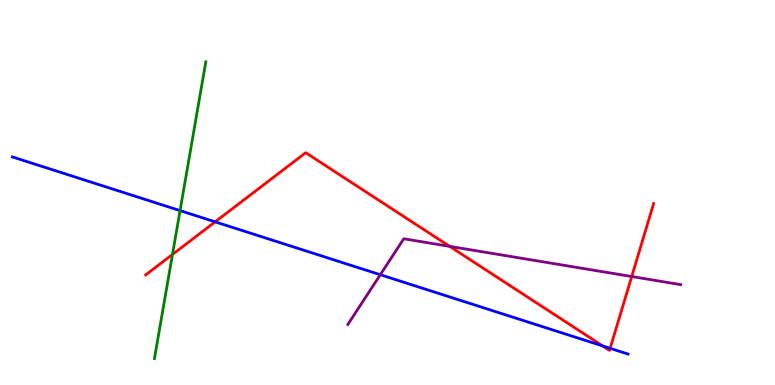[{'lines': ['blue', 'red'], 'intersections': [{'x': 2.78, 'y': 4.24}, {'x': 7.78, 'y': 1.01}, {'x': 7.87, 'y': 0.953}]}, {'lines': ['green', 'red'], 'intersections': [{'x': 2.23, 'y': 3.39}]}, {'lines': ['purple', 'red'], 'intersections': [{'x': 5.8, 'y': 3.6}, {'x': 8.15, 'y': 2.82}]}, {'lines': ['blue', 'green'], 'intersections': [{'x': 2.32, 'y': 4.53}]}, {'lines': ['blue', 'purple'], 'intersections': [{'x': 4.91, 'y': 2.86}]}, {'lines': ['green', 'purple'], 'intersections': []}]